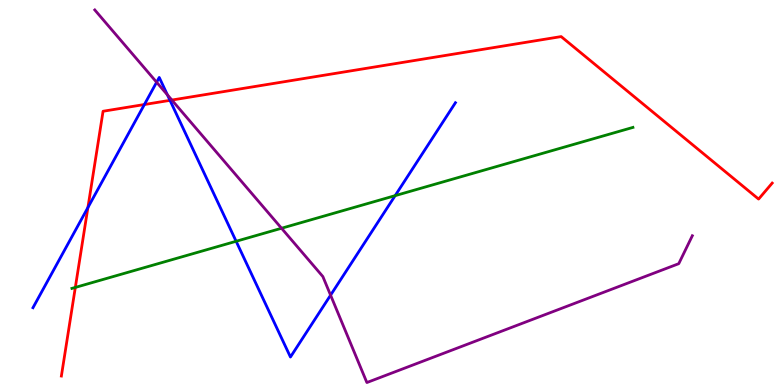[{'lines': ['blue', 'red'], 'intersections': [{'x': 1.13, 'y': 4.61}, {'x': 1.86, 'y': 7.29}, {'x': 2.19, 'y': 7.39}]}, {'lines': ['green', 'red'], 'intersections': [{'x': 0.972, 'y': 2.53}]}, {'lines': ['purple', 'red'], 'intersections': [{'x': 2.22, 'y': 7.4}]}, {'lines': ['blue', 'green'], 'intersections': [{'x': 3.05, 'y': 3.73}, {'x': 5.1, 'y': 4.92}]}, {'lines': ['blue', 'purple'], 'intersections': [{'x': 2.02, 'y': 7.86}, {'x': 2.16, 'y': 7.54}, {'x': 4.27, 'y': 2.33}]}, {'lines': ['green', 'purple'], 'intersections': [{'x': 3.63, 'y': 4.07}]}]